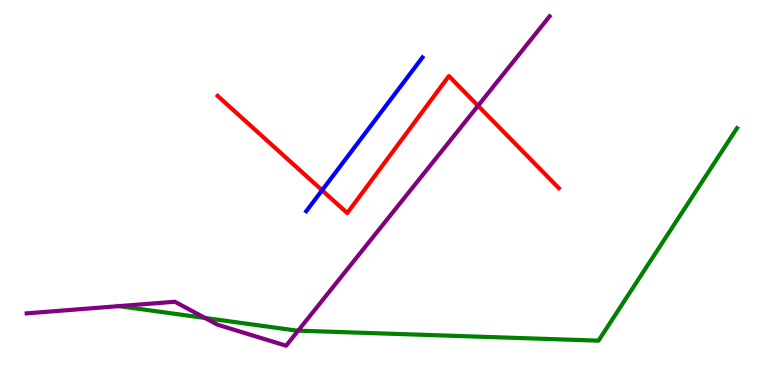[{'lines': ['blue', 'red'], 'intersections': [{'x': 4.16, 'y': 5.06}]}, {'lines': ['green', 'red'], 'intersections': []}, {'lines': ['purple', 'red'], 'intersections': [{'x': 6.17, 'y': 7.25}]}, {'lines': ['blue', 'green'], 'intersections': []}, {'lines': ['blue', 'purple'], 'intersections': []}, {'lines': ['green', 'purple'], 'intersections': [{'x': 1.54, 'y': 2.05}, {'x': 2.65, 'y': 1.74}, {'x': 3.85, 'y': 1.41}]}]